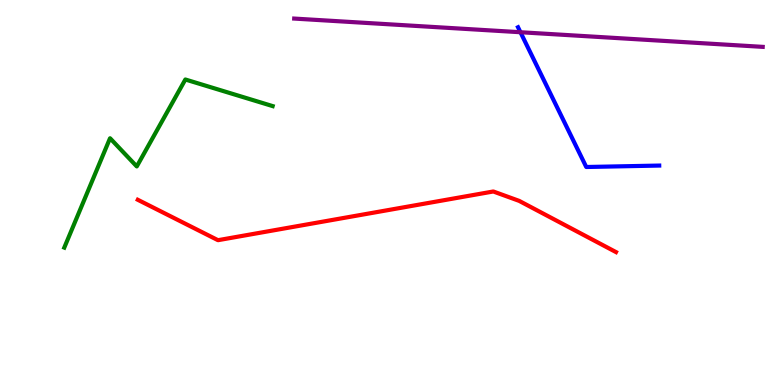[{'lines': ['blue', 'red'], 'intersections': []}, {'lines': ['green', 'red'], 'intersections': []}, {'lines': ['purple', 'red'], 'intersections': []}, {'lines': ['blue', 'green'], 'intersections': []}, {'lines': ['blue', 'purple'], 'intersections': [{'x': 6.72, 'y': 9.16}]}, {'lines': ['green', 'purple'], 'intersections': []}]